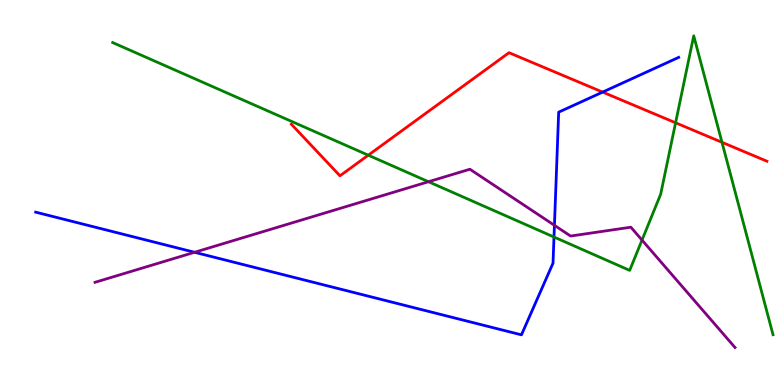[{'lines': ['blue', 'red'], 'intersections': [{'x': 7.78, 'y': 7.61}]}, {'lines': ['green', 'red'], 'intersections': [{'x': 4.75, 'y': 5.97}, {'x': 8.72, 'y': 6.81}, {'x': 9.32, 'y': 6.3}]}, {'lines': ['purple', 'red'], 'intersections': []}, {'lines': ['blue', 'green'], 'intersections': [{'x': 7.15, 'y': 3.84}]}, {'lines': ['blue', 'purple'], 'intersections': [{'x': 2.51, 'y': 3.45}, {'x': 7.15, 'y': 4.15}]}, {'lines': ['green', 'purple'], 'intersections': [{'x': 5.53, 'y': 5.28}, {'x': 8.28, 'y': 3.76}]}]